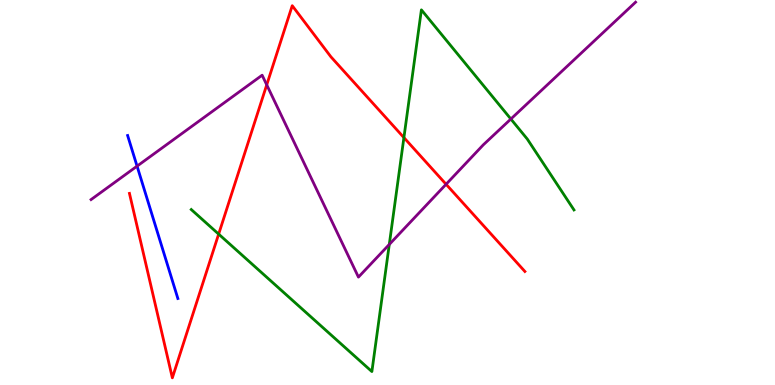[{'lines': ['blue', 'red'], 'intersections': []}, {'lines': ['green', 'red'], 'intersections': [{'x': 2.82, 'y': 3.92}, {'x': 5.21, 'y': 6.43}]}, {'lines': ['purple', 'red'], 'intersections': [{'x': 3.44, 'y': 7.8}, {'x': 5.76, 'y': 5.21}]}, {'lines': ['blue', 'green'], 'intersections': []}, {'lines': ['blue', 'purple'], 'intersections': [{'x': 1.77, 'y': 5.68}]}, {'lines': ['green', 'purple'], 'intersections': [{'x': 5.02, 'y': 3.65}, {'x': 6.59, 'y': 6.91}]}]